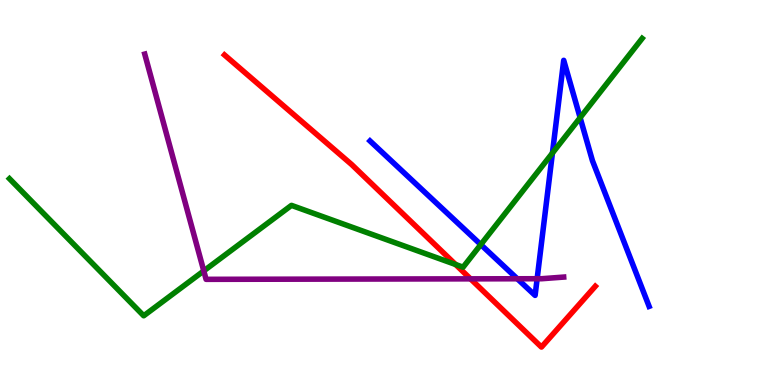[{'lines': ['blue', 'red'], 'intersections': []}, {'lines': ['green', 'red'], 'intersections': [{'x': 5.88, 'y': 3.13}]}, {'lines': ['purple', 'red'], 'intersections': [{'x': 6.07, 'y': 2.76}]}, {'lines': ['blue', 'green'], 'intersections': [{'x': 6.2, 'y': 3.65}, {'x': 7.13, 'y': 6.02}, {'x': 7.49, 'y': 6.94}]}, {'lines': ['blue', 'purple'], 'intersections': [{'x': 6.68, 'y': 2.76}, {'x': 6.93, 'y': 2.76}]}, {'lines': ['green', 'purple'], 'intersections': [{'x': 2.63, 'y': 2.96}]}]